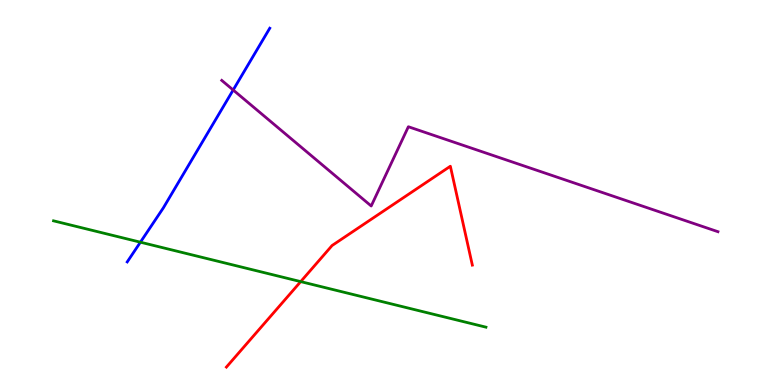[{'lines': ['blue', 'red'], 'intersections': []}, {'lines': ['green', 'red'], 'intersections': [{'x': 3.88, 'y': 2.69}]}, {'lines': ['purple', 'red'], 'intersections': []}, {'lines': ['blue', 'green'], 'intersections': [{'x': 1.81, 'y': 3.71}]}, {'lines': ['blue', 'purple'], 'intersections': [{'x': 3.01, 'y': 7.66}]}, {'lines': ['green', 'purple'], 'intersections': []}]